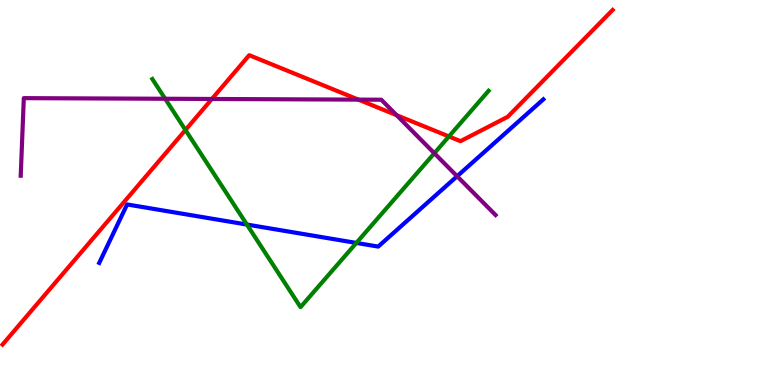[{'lines': ['blue', 'red'], 'intersections': []}, {'lines': ['green', 'red'], 'intersections': [{'x': 2.39, 'y': 6.62}, {'x': 5.79, 'y': 6.46}]}, {'lines': ['purple', 'red'], 'intersections': [{'x': 2.73, 'y': 7.43}, {'x': 4.62, 'y': 7.41}, {'x': 5.12, 'y': 7.01}]}, {'lines': ['blue', 'green'], 'intersections': [{'x': 3.19, 'y': 4.17}, {'x': 4.6, 'y': 3.69}]}, {'lines': ['blue', 'purple'], 'intersections': [{'x': 5.9, 'y': 5.42}]}, {'lines': ['green', 'purple'], 'intersections': [{'x': 2.13, 'y': 7.43}, {'x': 5.6, 'y': 6.02}]}]